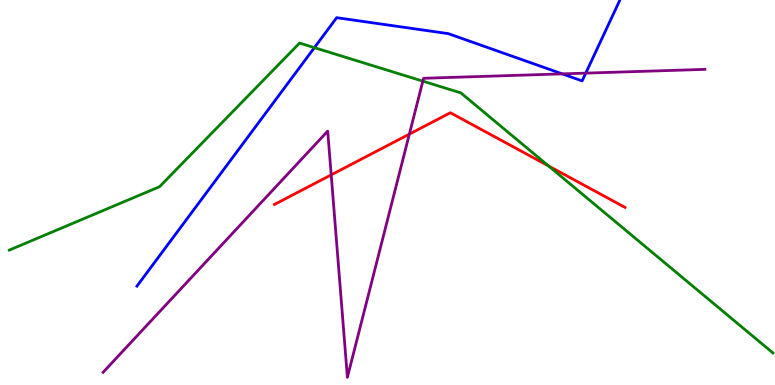[{'lines': ['blue', 'red'], 'intersections': []}, {'lines': ['green', 'red'], 'intersections': [{'x': 7.08, 'y': 5.69}]}, {'lines': ['purple', 'red'], 'intersections': [{'x': 4.27, 'y': 5.46}, {'x': 5.28, 'y': 6.52}]}, {'lines': ['blue', 'green'], 'intersections': [{'x': 4.06, 'y': 8.76}]}, {'lines': ['blue', 'purple'], 'intersections': [{'x': 7.26, 'y': 8.08}, {'x': 7.56, 'y': 8.1}]}, {'lines': ['green', 'purple'], 'intersections': [{'x': 5.46, 'y': 7.89}]}]